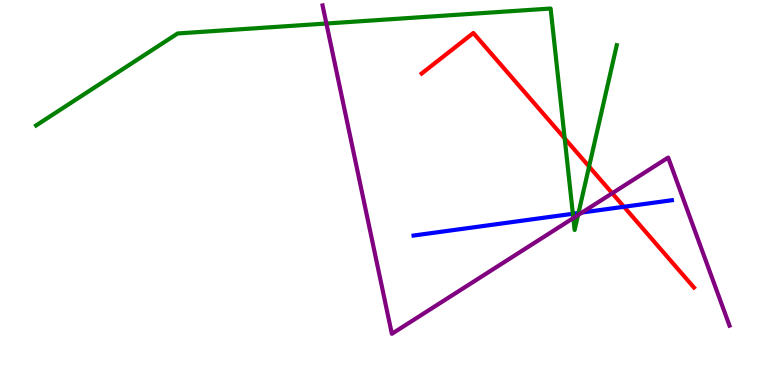[{'lines': ['blue', 'red'], 'intersections': [{'x': 8.05, 'y': 4.63}]}, {'lines': ['green', 'red'], 'intersections': [{'x': 7.29, 'y': 6.41}, {'x': 7.6, 'y': 5.67}]}, {'lines': ['purple', 'red'], 'intersections': [{'x': 7.9, 'y': 4.98}]}, {'lines': ['blue', 'green'], 'intersections': [{'x': 7.39, 'y': 4.45}, {'x': 7.46, 'y': 4.47}]}, {'lines': ['blue', 'purple'], 'intersections': [{'x': 7.51, 'y': 4.48}]}, {'lines': ['green', 'purple'], 'intersections': [{'x': 4.21, 'y': 9.39}, {'x': 7.4, 'y': 4.34}, {'x': 7.46, 'y': 4.41}]}]